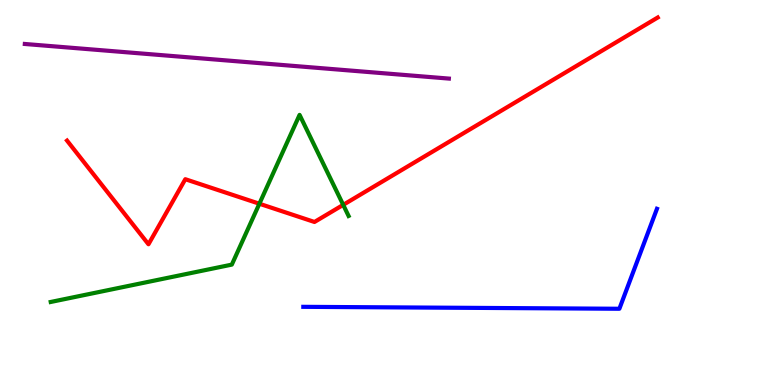[{'lines': ['blue', 'red'], 'intersections': []}, {'lines': ['green', 'red'], 'intersections': [{'x': 3.35, 'y': 4.71}, {'x': 4.43, 'y': 4.68}]}, {'lines': ['purple', 'red'], 'intersections': []}, {'lines': ['blue', 'green'], 'intersections': []}, {'lines': ['blue', 'purple'], 'intersections': []}, {'lines': ['green', 'purple'], 'intersections': []}]